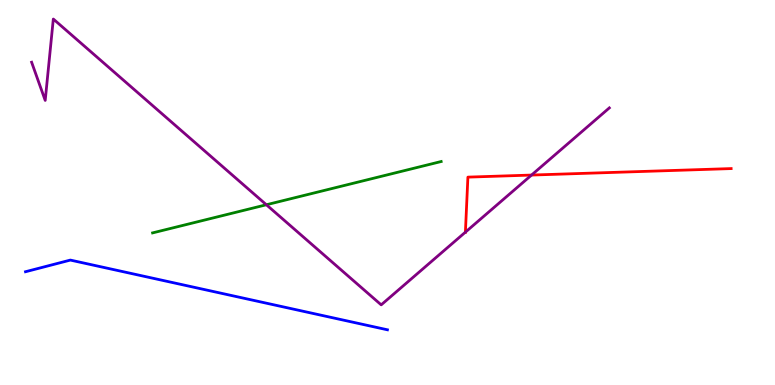[{'lines': ['blue', 'red'], 'intersections': []}, {'lines': ['green', 'red'], 'intersections': []}, {'lines': ['purple', 'red'], 'intersections': [{'x': 6.01, 'y': 3.97}, {'x': 6.86, 'y': 5.45}]}, {'lines': ['blue', 'green'], 'intersections': []}, {'lines': ['blue', 'purple'], 'intersections': []}, {'lines': ['green', 'purple'], 'intersections': [{'x': 3.44, 'y': 4.68}]}]